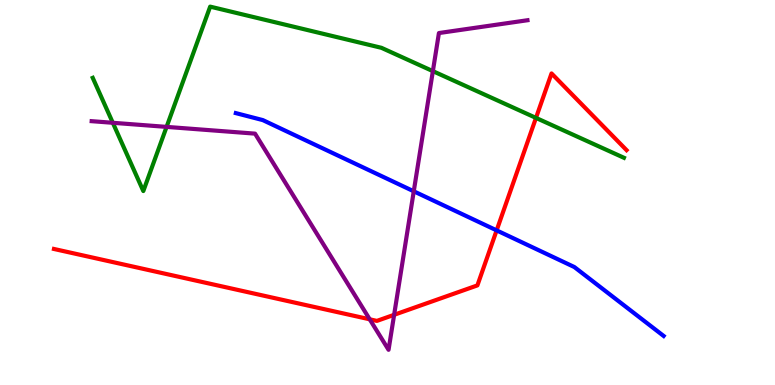[{'lines': ['blue', 'red'], 'intersections': [{'x': 6.41, 'y': 4.02}]}, {'lines': ['green', 'red'], 'intersections': [{'x': 6.92, 'y': 6.94}]}, {'lines': ['purple', 'red'], 'intersections': [{'x': 4.77, 'y': 1.71}, {'x': 5.09, 'y': 1.82}]}, {'lines': ['blue', 'green'], 'intersections': []}, {'lines': ['blue', 'purple'], 'intersections': [{'x': 5.34, 'y': 5.03}]}, {'lines': ['green', 'purple'], 'intersections': [{'x': 1.46, 'y': 6.81}, {'x': 2.15, 'y': 6.7}, {'x': 5.59, 'y': 8.15}]}]